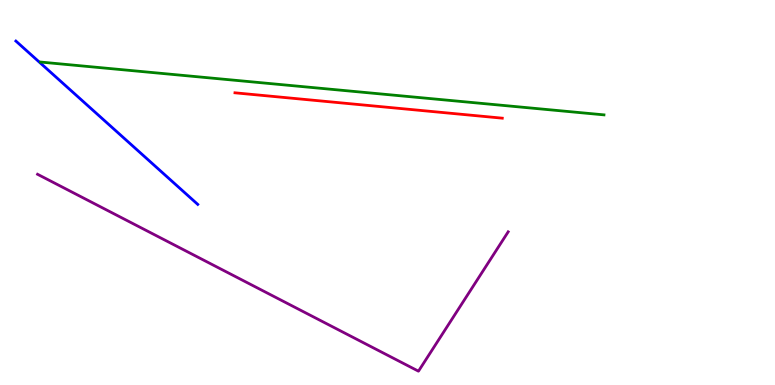[{'lines': ['blue', 'red'], 'intersections': []}, {'lines': ['green', 'red'], 'intersections': []}, {'lines': ['purple', 'red'], 'intersections': []}, {'lines': ['blue', 'green'], 'intersections': []}, {'lines': ['blue', 'purple'], 'intersections': []}, {'lines': ['green', 'purple'], 'intersections': []}]